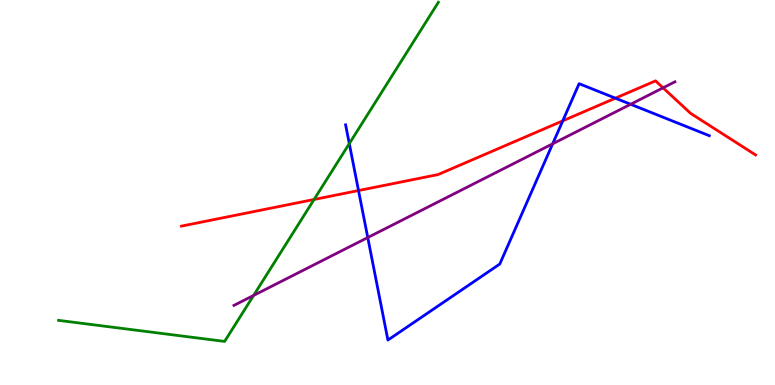[{'lines': ['blue', 'red'], 'intersections': [{'x': 4.63, 'y': 5.05}, {'x': 7.26, 'y': 6.86}, {'x': 7.94, 'y': 7.45}]}, {'lines': ['green', 'red'], 'intersections': [{'x': 4.05, 'y': 4.82}]}, {'lines': ['purple', 'red'], 'intersections': [{'x': 8.56, 'y': 7.72}]}, {'lines': ['blue', 'green'], 'intersections': [{'x': 4.51, 'y': 6.27}]}, {'lines': ['blue', 'purple'], 'intersections': [{'x': 4.75, 'y': 3.83}, {'x': 7.13, 'y': 6.26}, {'x': 8.14, 'y': 7.29}]}, {'lines': ['green', 'purple'], 'intersections': [{'x': 3.27, 'y': 2.33}]}]